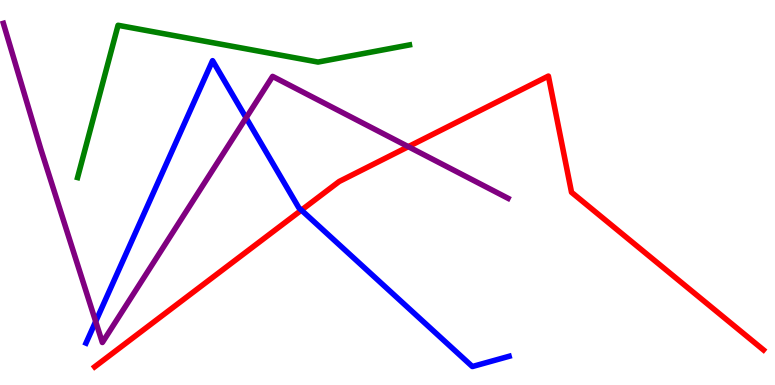[{'lines': ['blue', 'red'], 'intersections': [{'x': 3.89, 'y': 4.54}]}, {'lines': ['green', 'red'], 'intersections': []}, {'lines': ['purple', 'red'], 'intersections': [{'x': 5.27, 'y': 6.19}]}, {'lines': ['blue', 'green'], 'intersections': []}, {'lines': ['blue', 'purple'], 'intersections': [{'x': 1.23, 'y': 1.65}, {'x': 3.18, 'y': 6.94}]}, {'lines': ['green', 'purple'], 'intersections': []}]